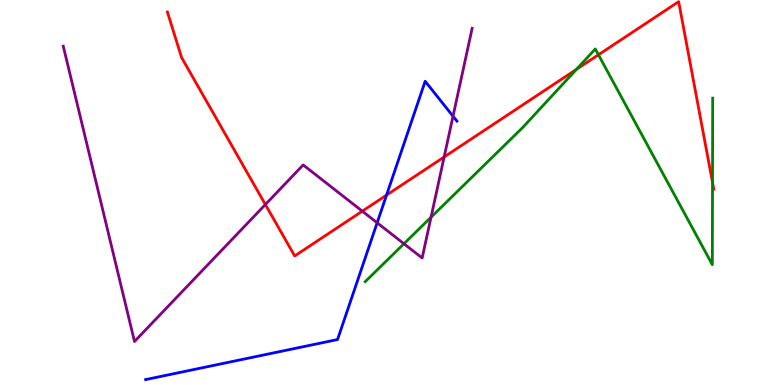[{'lines': ['blue', 'red'], 'intersections': [{'x': 4.99, 'y': 4.93}]}, {'lines': ['green', 'red'], 'intersections': [{'x': 7.44, 'y': 8.2}, {'x': 7.72, 'y': 8.58}, {'x': 9.19, 'y': 5.26}]}, {'lines': ['purple', 'red'], 'intersections': [{'x': 3.42, 'y': 4.69}, {'x': 4.67, 'y': 4.52}, {'x': 5.73, 'y': 5.92}]}, {'lines': ['blue', 'green'], 'intersections': []}, {'lines': ['blue', 'purple'], 'intersections': [{'x': 4.87, 'y': 4.21}, {'x': 5.85, 'y': 6.98}]}, {'lines': ['green', 'purple'], 'intersections': [{'x': 5.21, 'y': 3.67}, {'x': 5.56, 'y': 4.36}]}]